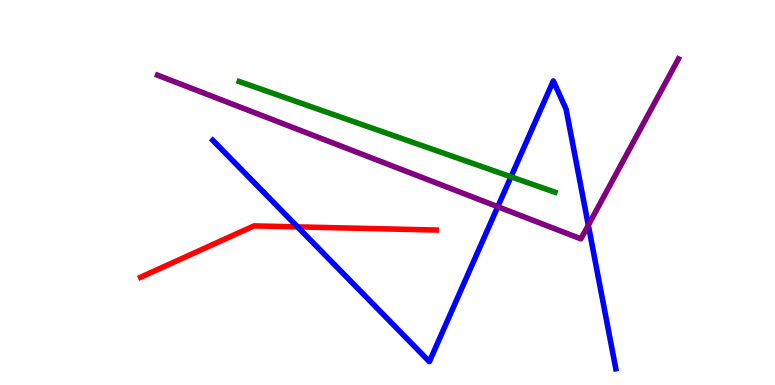[{'lines': ['blue', 'red'], 'intersections': [{'x': 3.84, 'y': 4.11}]}, {'lines': ['green', 'red'], 'intersections': []}, {'lines': ['purple', 'red'], 'intersections': []}, {'lines': ['blue', 'green'], 'intersections': [{'x': 6.59, 'y': 5.41}]}, {'lines': ['blue', 'purple'], 'intersections': [{'x': 6.42, 'y': 4.63}, {'x': 7.59, 'y': 4.15}]}, {'lines': ['green', 'purple'], 'intersections': []}]